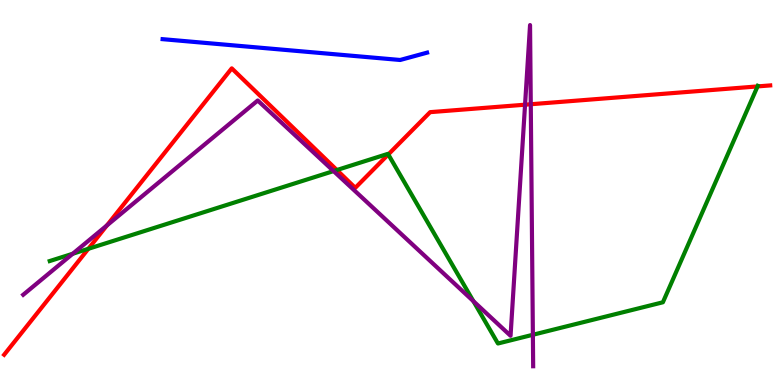[{'lines': ['blue', 'red'], 'intersections': []}, {'lines': ['green', 'red'], 'intersections': [{'x': 1.14, 'y': 3.54}, {'x': 4.35, 'y': 5.58}, {'x': 5.01, 'y': 5.99}, {'x': 9.77, 'y': 7.76}]}, {'lines': ['purple', 'red'], 'intersections': [{'x': 1.38, 'y': 4.14}, {'x': 6.77, 'y': 7.28}, {'x': 6.85, 'y': 7.29}]}, {'lines': ['blue', 'green'], 'intersections': []}, {'lines': ['blue', 'purple'], 'intersections': []}, {'lines': ['green', 'purple'], 'intersections': [{'x': 0.938, 'y': 3.41}, {'x': 4.3, 'y': 5.56}, {'x': 6.11, 'y': 2.18}, {'x': 6.88, 'y': 1.3}]}]